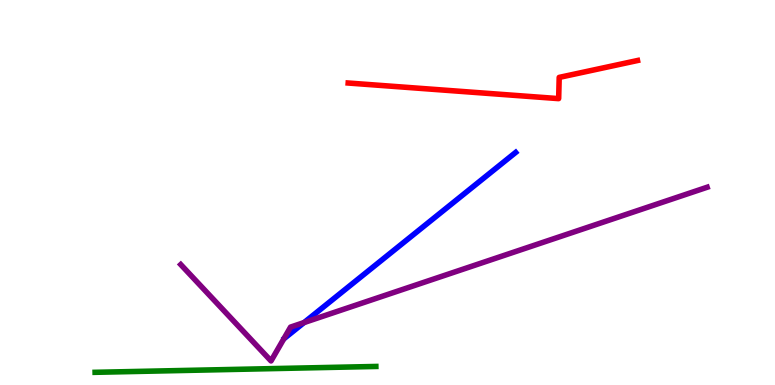[{'lines': ['blue', 'red'], 'intersections': []}, {'lines': ['green', 'red'], 'intersections': []}, {'lines': ['purple', 'red'], 'intersections': []}, {'lines': ['blue', 'green'], 'intersections': []}, {'lines': ['blue', 'purple'], 'intersections': [{'x': 3.92, 'y': 1.62}]}, {'lines': ['green', 'purple'], 'intersections': []}]